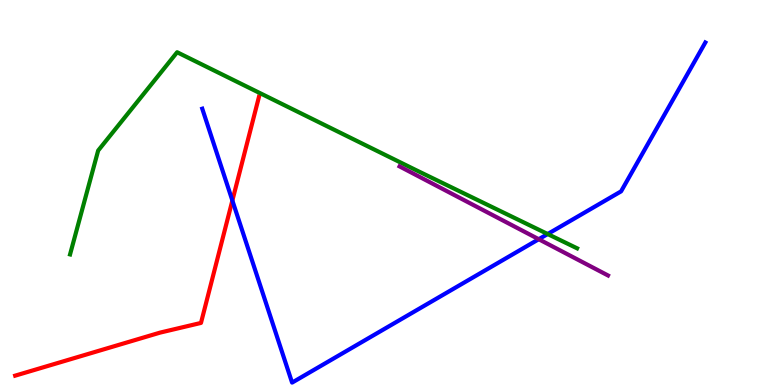[{'lines': ['blue', 'red'], 'intersections': [{'x': 3.0, 'y': 4.79}]}, {'lines': ['green', 'red'], 'intersections': []}, {'lines': ['purple', 'red'], 'intersections': []}, {'lines': ['blue', 'green'], 'intersections': [{'x': 7.07, 'y': 3.92}]}, {'lines': ['blue', 'purple'], 'intersections': [{'x': 6.95, 'y': 3.79}]}, {'lines': ['green', 'purple'], 'intersections': []}]